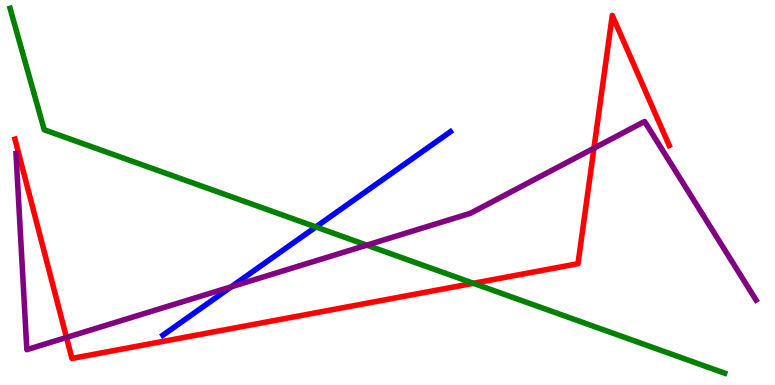[{'lines': ['blue', 'red'], 'intersections': []}, {'lines': ['green', 'red'], 'intersections': [{'x': 6.11, 'y': 2.64}]}, {'lines': ['purple', 'red'], 'intersections': [{'x': 0.858, 'y': 1.24}, {'x': 7.66, 'y': 6.15}]}, {'lines': ['blue', 'green'], 'intersections': [{'x': 4.08, 'y': 4.11}]}, {'lines': ['blue', 'purple'], 'intersections': [{'x': 2.98, 'y': 2.55}]}, {'lines': ['green', 'purple'], 'intersections': [{'x': 4.73, 'y': 3.63}]}]